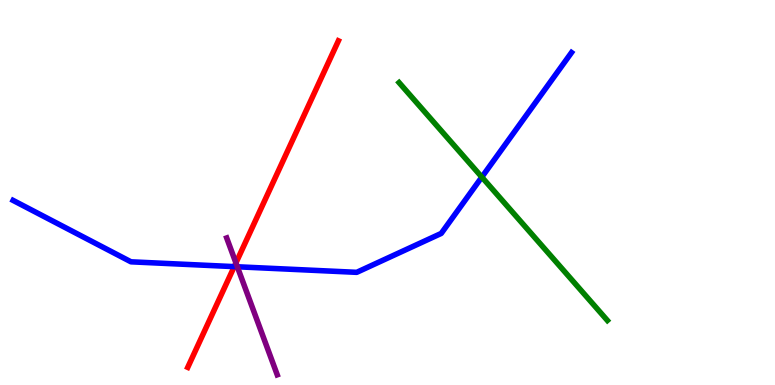[{'lines': ['blue', 'red'], 'intersections': [{'x': 3.02, 'y': 3.07}]}, {'lines': ['green', 'red'], 'intersections': []}, {'lines': ['purple', 'red'], 'intersections': [{'x': 3.04, 'y': 3.17}]}, {'lines': ['blue', 'green'], 'intersections': [{'x': 6.22, 'y': 5.4}]}, {'lines': ['blue', 'purple'], 'intersections': [{'x': 3.06, 'y': 3.07}]}, {'lines': ['green', 'purple'], 'intersections': []}]